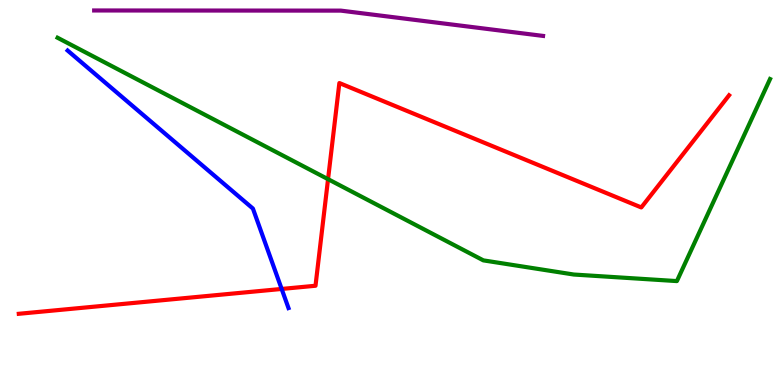[{'lines': ['blue', 'red'], 'intersections': [{'x': 3.63, 'y': 2.49}]}, {'lines': ['green', 'red'], 'intersections': [{'x': 4.23, 'y': 5.35}]}, {'lines': ['purple', 'red'], 'intersections': []}, {'lines': ['blue', 'green'], 'intersections': []}, {'lines': ['blue', 'purple'], 'intersections': []}, {'lines': ['green', 'purple'], 'intersections': []}]